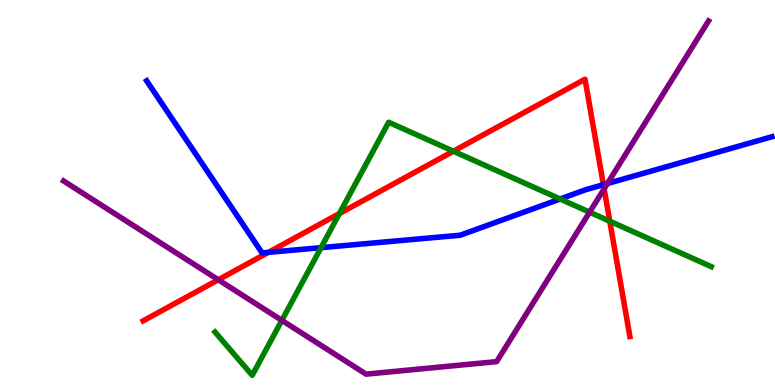[{'lines': ['blue', 'red'], 'intersections': [{'x': 3.46, 'y': 3.45}, {'x': 7.79, 'y': 5.2}]}, {'lines': ['green', 'red'], 'intersections': [{'x': 4.38, 'y': 4.45}, {'x': 5.85, 'y': 6.07}, {'x': 7.87, 'y': 4.25}]}, {'lines': ['purple', 'red'], 'intersections': [{'x': 2.82, 'y': 2.73}, {'x': 7.8, 'y': 5.1}]}, {'lines': ['blue', 'green'], 'intersections': [{'x': 4.14, 'y': 3.57}, {'x': 7.23, 'y': 4.83}]}, {'lines': ['blue', 'purple'], 'intersections': [{'x': 7.84, 'y': 5.23}]}, {'lines': ['green', 'purple'], 'intersections': [{'x': 3.64, 'y': 1.68}, {'x': 7.61, 'y': 4.49}]}]